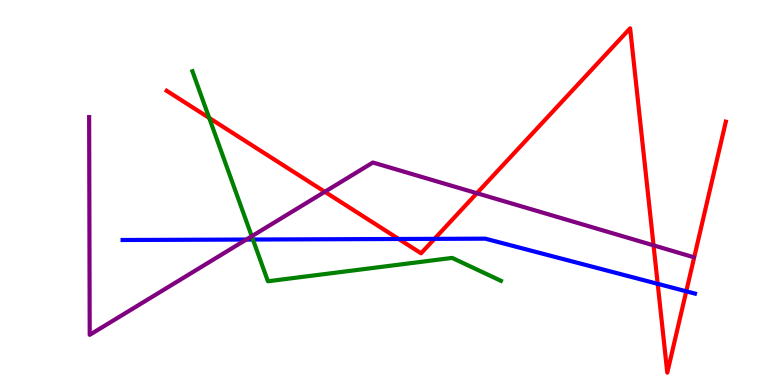[{'lines': ['blue', 'red'], 'intersections': [{'x': 5.14, 'y': 3.79}, {'x': 5.61, 'y': 3.8}, {'x': 8.49, 'y': 2.63}, {'x': 8.85, 'y': 2.43}]}, {'lines': ['green', 'red'], 'intersections': [{'x': 2.7, 'y': 6.94}]}, {'lines': ['purple', 'red'], 'intersections': [{'x': 4.19, 'y': 5.02}, {'x': 6.15, 'y': 4.98}, {'x': 8.43, 'y': 3.63}]}, {'lines': ['blue', 'green'], 'intersections': [{'x': 3.26, 'y': 3.78}]}, {'lines': ['blue', 'purple'], 'intersections': [{'x': 3.18, 'y': 3.78}]}, {'lines': ['green', 'purple'], 'intersections': [{'x': 3.25, 'y': 3.86}]}]